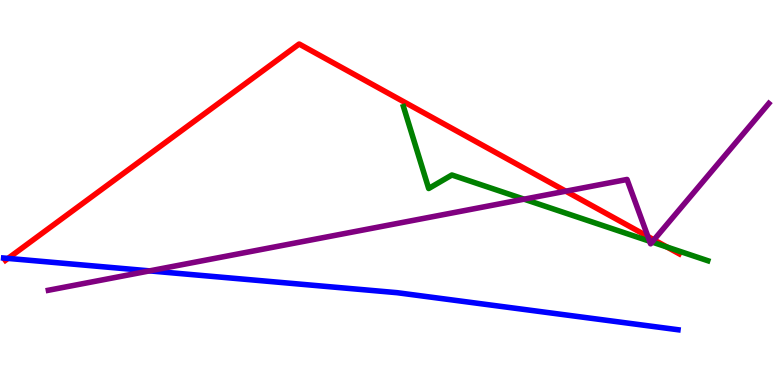[{'lines': ['blue', 'red'], 'intersections': [{'x': 0.103, 'y': 3.29}]}, {'lines': ['green', 'red'], 'intersections': [{'x': 8.61, 'y': 3.58}]}, {'lines': ['purple', 'red'], 'intersections': [{'x': 7.3, 'y': 5.03}, {'x': 8.36, 'y': 3.86}, {'x': 8.44, 'y': 3.77}]}, {'lines': ['blue', 'green'], 'intersections': []}, {'lines': ['blue', 'purple'], 'intersections': [{'x': 1.93, 'y': 2.96}]}, {'lines': ['green', 'purple'], 'intersections': [{'x': 6.76, 'y': 4.83}, {'x': 8.38, 'y': 3.73}, {'x': 8.41, 'y': 3.71}]}]